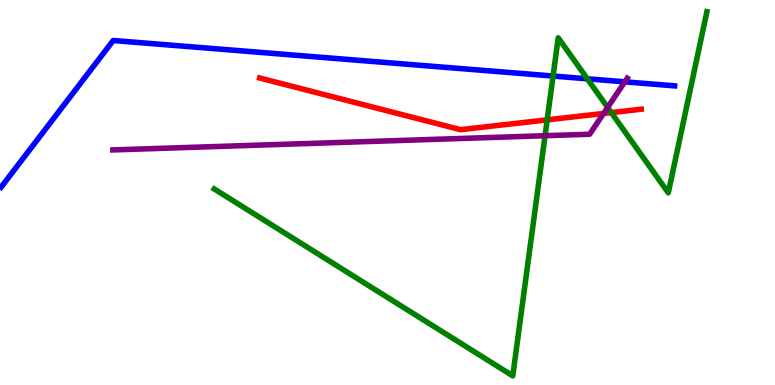[{'lines': ['blue', 'red'], 'intersections': []}, {'lines': ['green', 'red'], 'intersections': [{'x': 7.06, 'y': 6.89}, {'x': 7.89, 'y': 7.08}]}, {'lines': ['purple', 'red'], 'intersections': [{'x': 7.79, 'y': 7.05}]}, {'lines': ['blue', 'green'], 'intersections': [{'x': 7.14, 'y': 8.02}, {'x': 7.58, 'y': 7.95}]}, {'lines': ['blue', 'purple'], 'intersections': [{'x': 8.06, 'y': 7.87}]}, {'lines': ['green', 'purple'], 'intersections': [{'x': 7.03, 'y': 6.47}, {'x': 7.84, 'y': 7.21}]}]